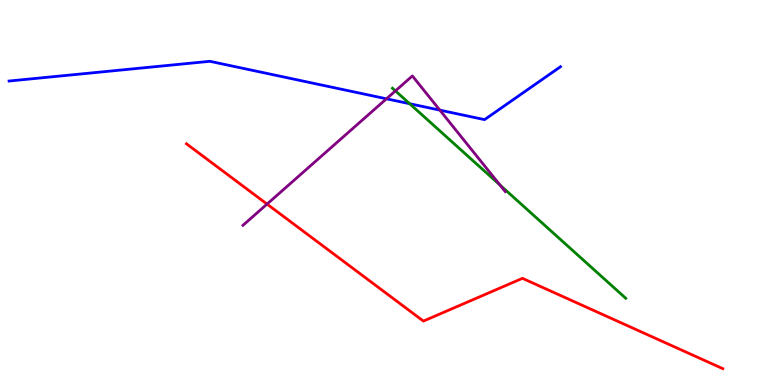[{'lines': ['blue', 'red'], 'intersections': []}, {'lines': ['green', 'red'], 'intersections': []}, {'lines': ['purple', 'red'], 'intersections': [{'x': 3.45, 'y': 4.7}]}, {'lines': ['blue', 'green'], 'intersections': [{'x': 5.29, 'y': 7.31}]}, {'lines': ['blue', 'purple'], 'intersections': [{'x': 4.99, 'y': 7.43}, {'x': 5.68, 'y': 7.14}]}, {'lines': ['green', 'purple'], 'intersections': [{'x': 5.1, 'y': 7.64}, {'x': 6.45, 'y': 5.19}]}]